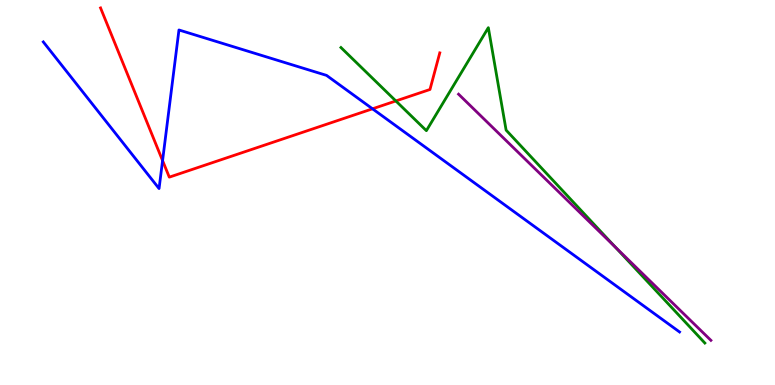[{'lines': ['blue', 'red'], 'intersections': [{'x': 2.1, 'y': 5.83}, {'x': 4.81, 'y': 7.17}]}, {'lines': ['green', 'red'], 'intersections': [{'x': 5.11, 'y': 7.38}]}, {'lines': ['purple', 'red'], 'intersections': []}, {'lines': ['blue', 'green'], 'intersections': []}, {'lines': ['blue', 'purple'], 'intersections': []}, {'lines': ['green', 'purple'], 'intersections': [{'x': 7.94, 'y': 3.59}]}]